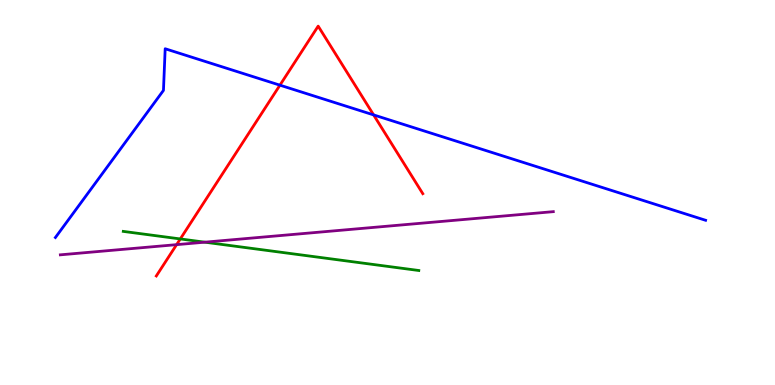[{'lines': ['blue', 'red'], 'intersections': [{'x': 3.61, 'y': 7.79}, {'x': 4.82, 'y': 7.02}]}, {'lines': ['green', 'red'], 'intersections': [{'x': 2.33, 'y': 3.79}]}, {'lines': ['purple', 'red'], 'intersections': [{'x': 2.28, 'y': 3.65}]}, {'lines': ['blue', 'green'], 'intersections': []}, {'lines': ['blue', 'purple'], 'intersections': []}, {'lines': ['green', 'purple'], 'intersections': [{'x': 2.64, 'y': 3.71}]}]